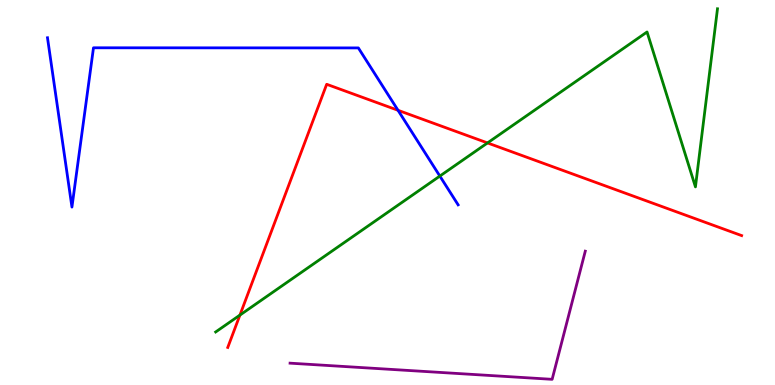[{'lines': ['blue', 'red'], 'intersections': [{'x': 5.14, 'y': 7.14}]}, {'lines': ['green', 'red'], 'intersections': [{'x': 3.1, 'y': 1.82}, {'x': 6.29, 'y': 6.29}]}, {'lines': ['purple', 'red'], 'intersections': []}, {'lines': ['blue', 'green'], 'intersections': [{'x': 5.68, 'y': 5.43}]}, {'lines': ['blue', 'purple'], 'intersections': []}, {'lines': ['green', 'purple'], 'intersections': []}]